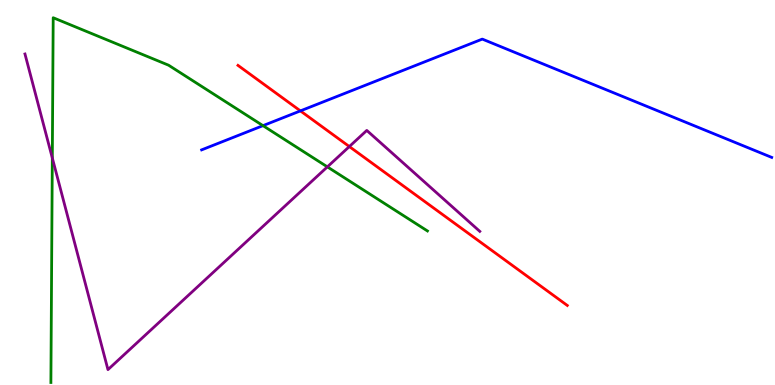[{'lines': ['blue', 'red'], 'intersections': [{'x': 3.88, 'y': 7.12}]}, {'lines': ['green', 'red'], 'intersections': []}, {'lines': ['purple', 'red'], 'intersections': [{'x': 4.51, 'y': 6.19}]}, {'lines': ['blue', 'green'], 'intersections': [{'x': 3.39, 'y': 6.74}]}, {'lines': ['blue', 'purple'], 'intersections': []}, {'lines': ['green', 'purple'], 'intersections': [{'x': 0.675, 'y': 5.9}, {'x': 4.22, 'y': 5.67}]}]